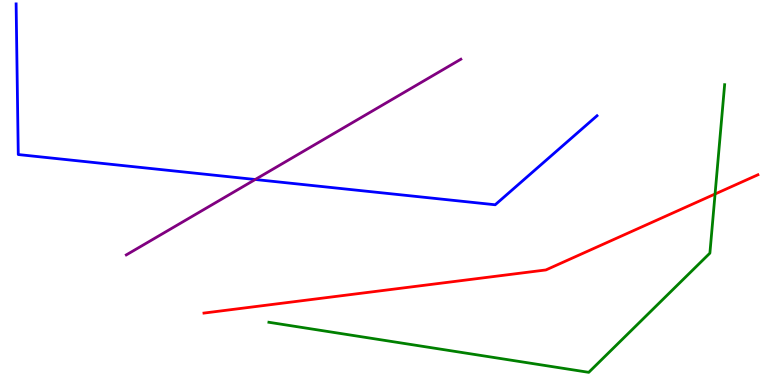[{'lines': ['blue', 'red'], 'intersections': []}, {'lines': ['green', 'red'], 'intersections': [{'x': 9.23, 'y': 4.96}]}, {'lines': ['purple', 'red'], 'intersections': []}, {'lines': ['blue', 'green'], 'intersections': []}, {'lines': ['blue', 'purple'], 'intersections': [{'x': 3.29, 'y': 5.34}]}, {'lines': ['green', 'purple'], 'intersections': []}]